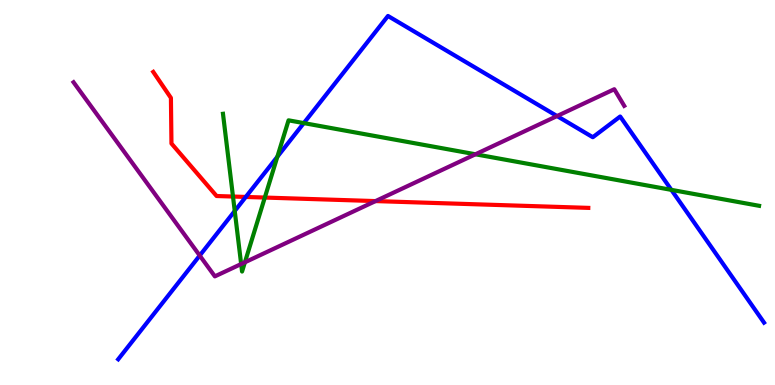[{'lines': ['blue', 'red'], 'intersections': [{'x': 3.17, 'y': 4.88}]}, {'lines': ['green', 'red'], 'intersections': [{'x': 3.01, 'y': 4.9}, {'x': 3.42, 'y': 4.87}]}, {'lines': ['purple', 'red'], 'intersections': [{'x': 4.85, 'y': 4.78}]}, {'lines': ['blue', 'green'], 'intersections': [{'x': 3.03, 'y': 4.52}, {'x': 3.58, 'y': 5.93}, {'x': 3.92, 'y': 6.8}, {'x': 8.66, 'y': 5.07}]}, {'lines': ['blue', 'purple'], 'intersections': [{'x': 2.58, 'y': 3.36}, {'x': 7.19, 'y': 6.99}]}, {'lines': ['green', 'purple'], 'intersections': [{'x': 3.11, 'y': 3.14}, {'x': 3.16, 'y': 3.19}, {'x': 6.13, 'y': 5.99}]}]